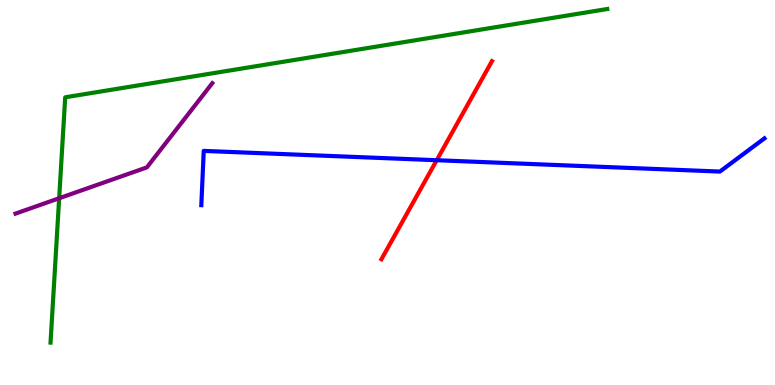[{'lines': ['blue', 'red'], 'intersections': [{'x': 5.63, 'y': 5.84}]}, {'lines': ['green', 'red'], 'intersections': []}, {'lines': ['purple', 'red'], 'intersections': []}, {'lines': ['blue', 'green'], 'intersections': []}, {'lines': ['blue', 'purple'], 'intersections': []}, {'lines': ['green', 'purple'], 'intersections': [{'x': 0.763, 'y': 4.85}]}]